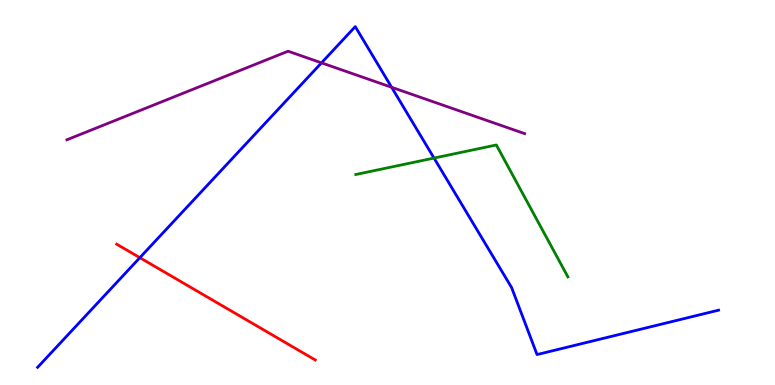[{'lines': ['blue', 'red'], 'intersections': [{'x': 1.8, 'y': 3.31}]}, {'lines': ['green', 'red'], 'intersections': []}, {'lines': ['purple', 'red'], 'intersections': []}, {'lines': ['blue', 'green'], 'intersections': [{'x': 5.6, 'y': 5.89}]}, {'lines': ['blue', 'purple'], 'intersections': [{'x': 4.15, 'y': 8.37}, {'x': 5.05, 'y': 7.73}]}, {'lines': ['green', 'purple'], 'intersections': []}]